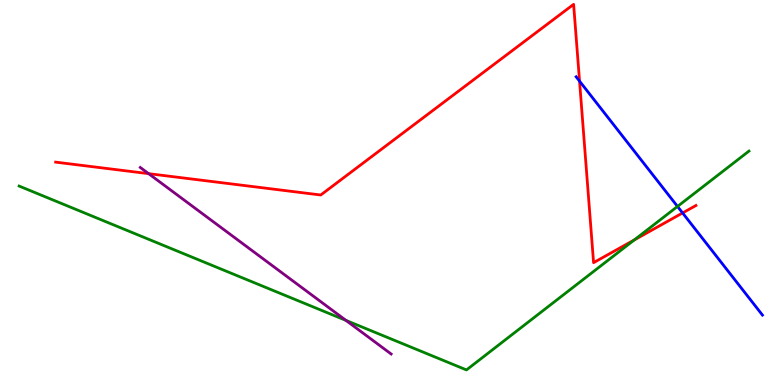[{'lines': ['blue', 'red'], 'intersections': [{'x': 7.48, 'y': 7.89}, {'x': 8.81, 'y': 4.47}]}, {'lines': ['green', 'red'], 'intersections': [{'x': 8.18, 'y': 3.77}]}, {'lines': ['purple', 'red'], 'intersections': [{'x': 1.92, 'y': 5.49}]}, {'lines': ['blue', 'green'], 'intersections': [{'x': 8.74, 'y': 4.64}]}, {'lines': ['blue', 'purple'], 'intersections': []}, {'lines': ['green', 'purple'], 'intersections': [{'x': 4.46, 'y': 1.68}]}]